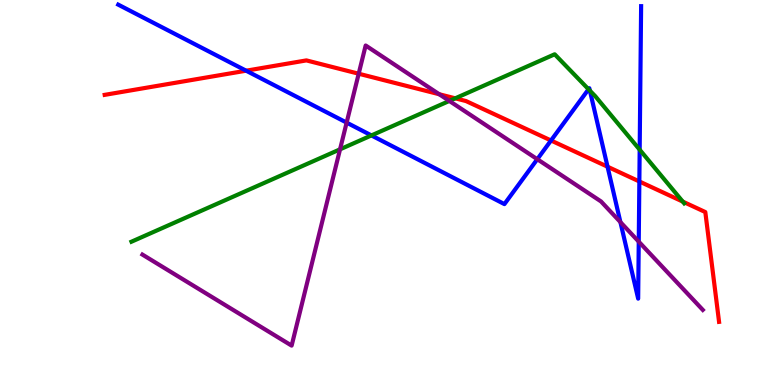[{'lines': ['blue', 'red'], 'intersections': [{'x': 3.18, 'y': 8.16}, {'x': 7.11, 'y': 6.35}, {'x': 7.84, 'y': 5.67}, {'x': 8.25, 'y': 5.29}]}, {'lines': ['green', 'red'], 'intersections': [{'x': 5.87, 'y': 7.45}, {'x': 8.81, 'y': 4.76}]}, {'lines': ['purple', 'red'], 'intersections': [{'x': 4.63, 'y': 8.09}, {'x': 5.67, 'y': 7.55}]}, {'lines': ['blue', 'green'], 'intersections': [{'x': 4.79, 'y': 6.48}, {'x': 7.59, 'y': 7.68}, {'x': 7.61, 'y': 7.65}, {'x': 8.25, 'y': 6.11}]}, {'lines': ['blue', 'purple'], 'intersections': [{'x': 4.47, 'y': 6.82}, {'x': 6.93, 'y': 5.86}, {'x': 8.01, 'y': 4.23}, {'x': 8.24, 'y': 3.72}]}, {'lines': ['green', 'purple'], 'intersections': [{'x': 4.39, 'y': 6.12}, {'x': 5.8, 'y': 7.38}]}]